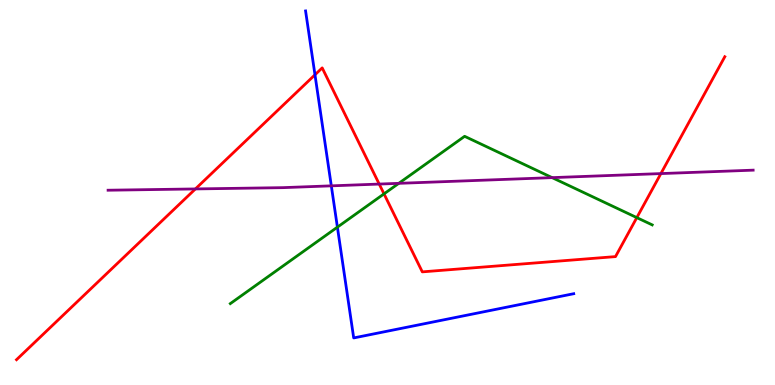[{'lines': ['blue', 'red'], 'intersections': [{'x': 4.06, 'y': 8.06}]}, {'lines': ['green', 'red'], 'intersections': [{'x': 4.96, 'y': 4.96}, {'x': 8.22, 'y': 4.35}]}, {'lines': ['purple', 'red'], 'intersections': [{'x': 2.52, 'y': 5.09}, {'x': 4.89, 'y': 5.22}, {'x': 8.53, 'y': 5.49}]}, {'lines': ['blue', 'green'], 'intersections': [{'x': 4.35, 'y': 4.1}]}, {'lines': ['blue', 'purple'], 'intersections': [{'x': 4.28, 'y': 5.17}]}, {'lines': ['green', 'purple'], 'intersections': [{'x': 5.15, 'y': 5.24}, {'x': 7.12, 'y': 5.39}]}]